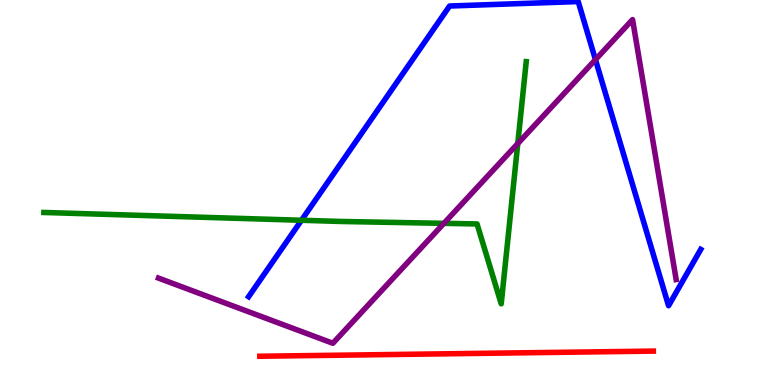[{'lines': ['blue', 'red'], 'intersections': []}, {'lines': ['green', 'red'], 'intersections': []}, {'lines': ['purple', 'red'], 'intersections': []}, {'lines': ['blue', 'green'], 'intersections': [{'x': 3.89, 'y': 4.28}]}, {'lines': ['blue', 'purple'], 'intersections': [{'x': 7.68, 'y': 8.45}]}, {'lines': ['green', 'purple'], 'intersections': [{'x': 5.73, 'y': 4.2}, {'x': 6.68, 'y': 6.27}]}]